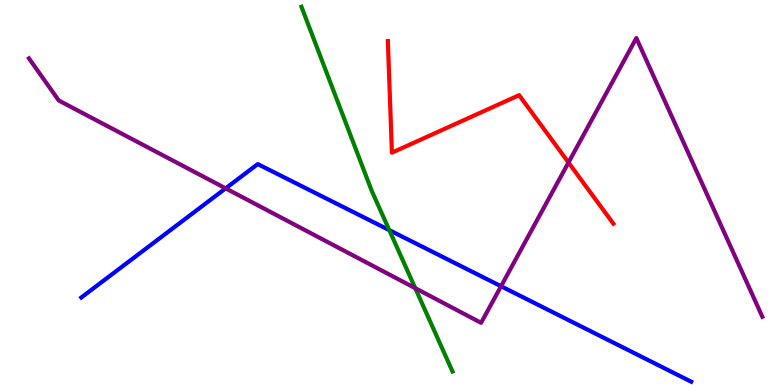[{'lines': ['blue', 'red'], 'intersections': []}, {'lines': ['green', 'red'], 'intersections': []}, {'lines': ['purple', 'red'], 'intersections': [{'x': 7.34, 'y': 5.78}]}, {'lines': ['blue', 'green'], 'intersections': [{'x': 5.02, 'y': 4.02}]}, {'lines': ['blue', 'purple'], 'intersections': [{'x': 2.91, 'y': 5.11}, {'x': 6.47, 'y': 2.57}]}, {'lines': ['green', 'purple'], 'intersections': [{'x': 5.36, 'y': 2.52}]}]